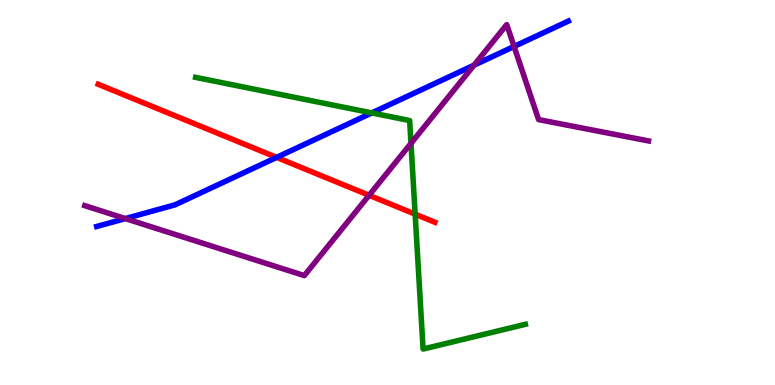[{'lines': ['blue', 'red'], 'intersections': [{'x': 3.57, 'y': 5.91}]}, {'lines': ['green', 'red'], 'intersections': [{'x': 5.36, 'y': 4.44}]}, {'lines': ['purple', 'red'], 'intersections': [{'x': 4.76, 'y': 4.93}]}, {'lines': ['blue', 'green'], 'intersections': [{'x': 4.8, 'y': 7.07}]}, {'lines': ['blue', 'purple'], 'intersections': [{'x': 1.62, 'y': 4.32}, {'x': 6.12, 'y': 8.31}, {'x': 6.63, 'y': 8.79}]}, {'lines': ['green', 'purple'], 'intersections': [{'x': 5.3, 'y': 6.28}]}]